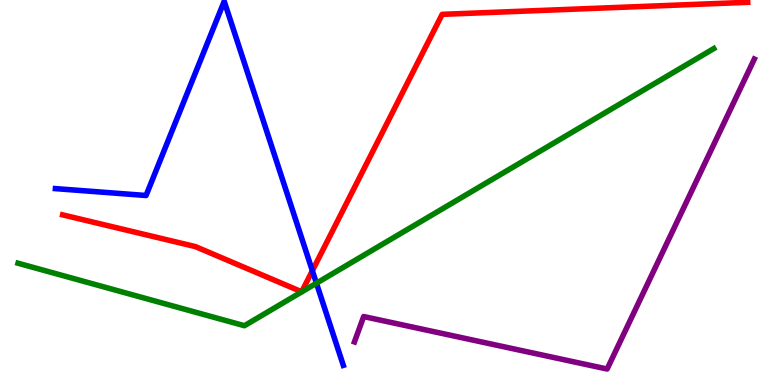[{'lines': ['blue', 'red'], 'intersections': [{'x': 4.03, 'y': 2.97}]}, {'lines': ['green', 'red'], 'intersections': []}, {'lines': ['purple', 'red'], 'intersections': []}, {'lines': ['blue', 'green'], 'intersections': [{'x': 4.08, 'y': 2.64}]}, {'lines': ['blue', 'purple'], 'intersections': []}, {'lines': ['green', 'purple'], 'intersections': []}]